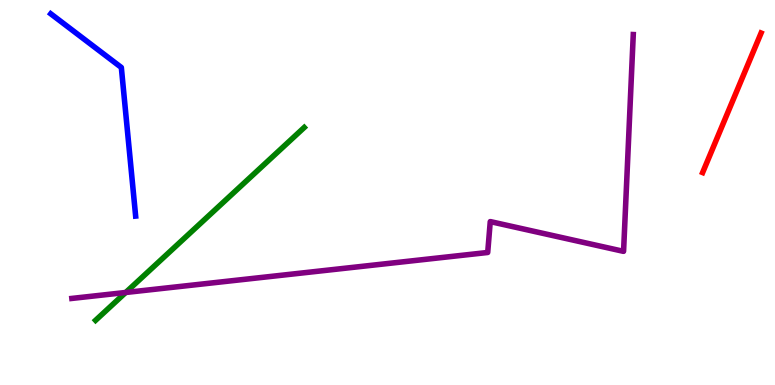[{'lines': ['blue', 'red'], 'intersections': []}, {'lines': ['green', 'red'], 'intersections': []}, {'lines': ['purple', 'red'], 'intersections': []}, {'lines': ['blue', 'green'], 'intersections': []}, {'lines': ['blue', 'purple'], 'intersections': []}, {'lines': ['green', 'purple'], 'intersections': [{'x': 1.62, 'y': 2.4}]}]